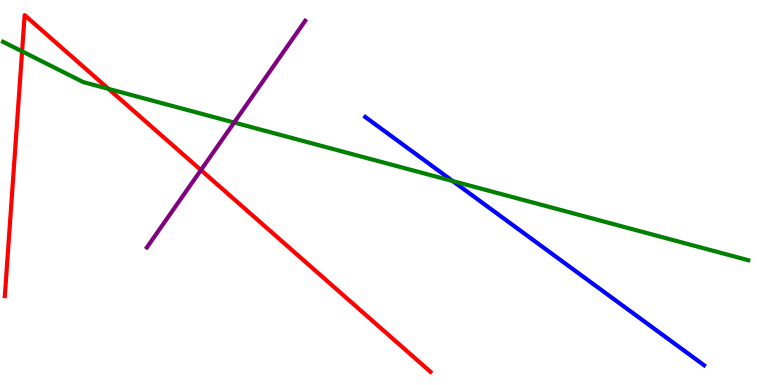[{'lines': ['blue', 'red'], 'intersections': []}, {'lines': ['green', 'red'], 'intersections': [{'x': 0.285, 'y': 8.67}, {'x': 1.4, 'y': 7.69}]}, {'lines': ['purple', 'red'], 'intersections': [{'x': 2.59, 'y': 5.58}]}, {'lines': ['blue', 'green'], 'intersections': [{'x': 5.84, 'y': 5.3}]}, {'lines': ['blue', 'purple'], 'intersections': []}, {'lines': ['green', 'purple'], 'intersections': [{'x': 3.02, 'y': 6.82}]}]